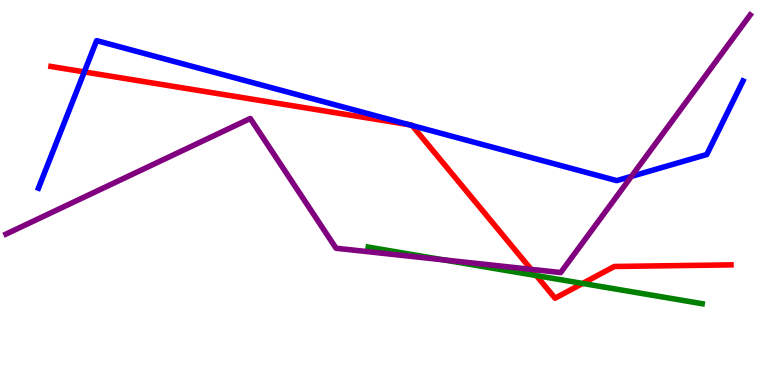[{'lines': ['blue', 'red'], 'intersections': [{'x': 1.09, 'y': 8.13}, {'x': 5.27, 'y': 6.76}, {'x': 5.32, 'y': 6.74}]}, {'lines': ['green', 'red'], 'intersections': [{'x': 6.92, 'y': 2.84}, {'x': 7.52, 'y': 2.64}]}, {'lines': ['purple', 'red'], 'intersections': [{'x': 6.85, 'y': 3.0}]}, {'lines': ['blue', 'green'], 'intersections': []}, {'lines': ['blue', 'purple'], 'intersections': [{'x': 8.15, 'y': 5.42}]}, {'lines': ['green', 'purple'], 'intersections': [{'x': 5.72, 'y': 3.25}]}]